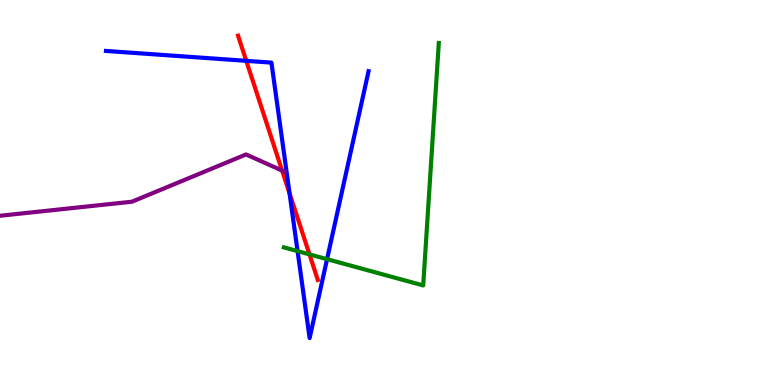[{'lines': ['blue', 'red'], 'intersections': [{'x': 3.18, 'y': 8.42}, {'x': 3.74, 'y': 4.97}]}, {'lines': ['green', 'red'], 'intersections': [{'x': 3.99, 'y': 3.39}]}, {'lines': ['purple', 'red'], 'intersections': [{'x': 3.64, 'y': 5.57}]}, {'lines': ['blue', 'green'], 'intersections': [{'x': 3.84, 'y': 3.48}, {'x': 4.22, 'y': 3.27}]}, {'lines': ['blue', 'purple'], 'intersections': []}, {'lines': ['green', 'purple'], 'intersections': []}]